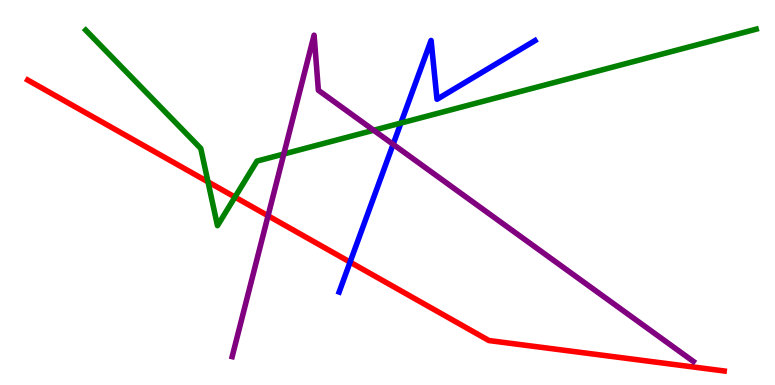[{'lines': ['blue', 'red'], 'intersections': [{'x': 4.52, 'y': 3.19}]}, {'lines': ['green', 'red'], 'intersections': [{'x': 2.68, 'y': 5.28}, {'x': 3.03, 'y': 4.88}]}, {'lines': ['purple', 'red'], 'intersections': [{'x': 3.46, 'y': 4.4}]}, {'lines': ['blue', 'green'], 'intersections': [{'x': 5.17, 'y': 6.8}]}, {'lines': ['blue', 'purple'], 'intersections': [{'x': 5.07, 'y': 6.25}]}, {'lines': ['green', 'purple'], 'intersections': [{'x': 3.66, 'y': 6.0}, {'x': 4.82, 'y': 6.62}]}]